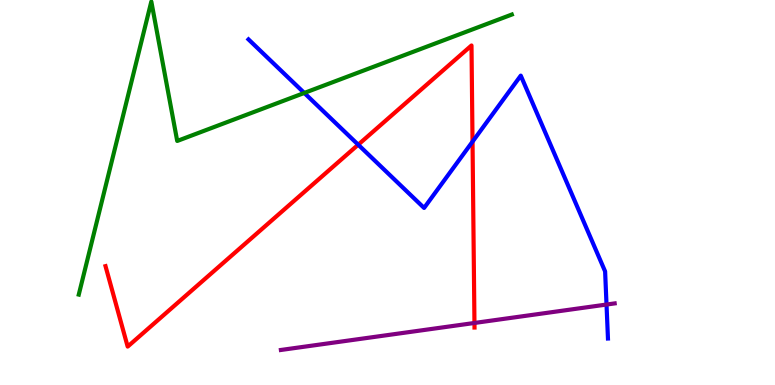[{'lines': ['blue', 'red'], 'intersections': [{'x': 4.62, 'y': 6.24}, {'x': 6.1, 'y': 6.32}]}, {'lines': ['green', 'red'], 'intersections': []}, {'lines': ['purple', 'red'], 'intersections': [{'x': 6.12, 'y': 1.61}]}, {'lines': ['blue', 'green'], 'intersections': [{'x': 3.93, 'y': 7.59}]}, {'lines': ['blue', 'purple'], 'intersections': [{'x': 7.83, 'y': 2.09}]}, {'lines': ['green', 'purple'], 'intersections': []}]